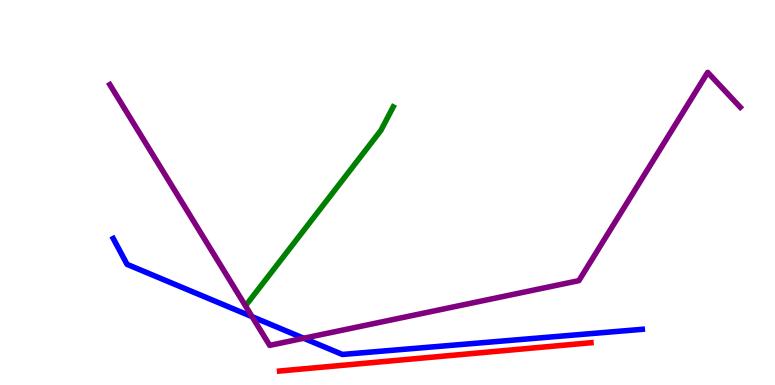[{'lines': ['blue', 'red'], 'intersections': []}, {'lines': ['green', 'red'], 'intersections': []}, {'lines': ['purple', 'red'], 'intersections': []}, {'lines': ['blue', 'green'], 'intersections': []}, {'lines': ['blue', 'purple'], 'intersections': [{'x': 3.25, 'y': 1.77}, {'x': 3.92, 'y': 1.21}]}, {'lines': ['green', 'purple'], 'intersections': []}]